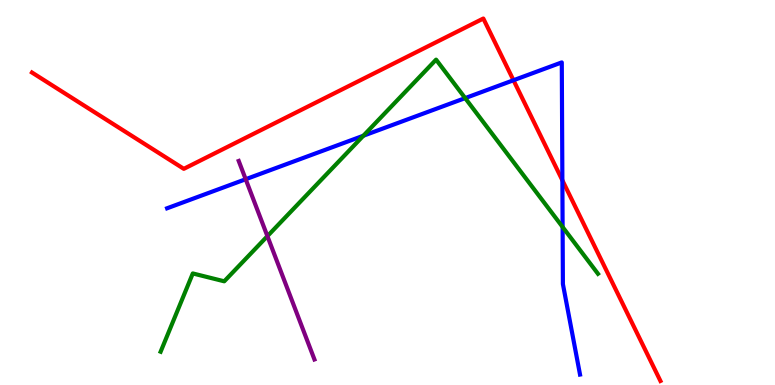[{'lines': ['blue', 'red'], 'intersections': [{'x': 6.63, 'y': 7.92}, {'x': 7.26, 'y': 5.32}]}, {'lines': ['green', 'red'], 'intersections': []}, {'lines': ['purple', 'red'], 'intersections': []}, {'lines': ['blue', 'green'], 'intersections': [{'x': 4.69, 'y': 6.47}, {'x': 6.0, 'y': 7.45}, {'x': 7.26, 'y': 4.1}]}, {'lines': ['blue', 'purple'], 'intersections': [{'x': 3.17, 'y': 5.34}]}, {'lines': ['green', 'purple'], 'intersections': [{'x': 3.45, 'y': 3.87}]}]